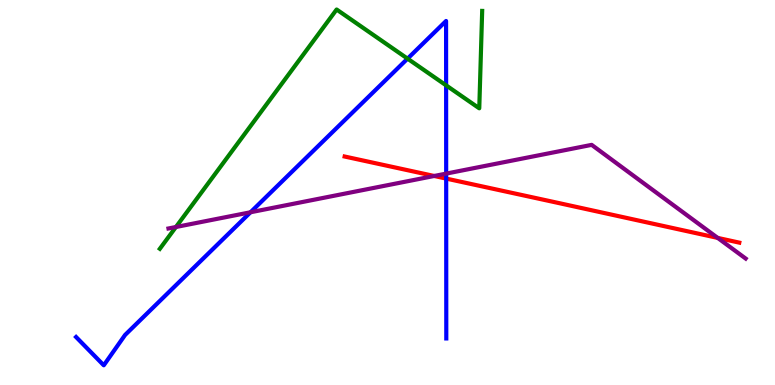[{'lines': ['blue', 'red'], 'intersections': [{'x': 5.76, 'y': 5.36}]}, {'lines': ['green', 'red'], 'intersections': []}, {'lines': ['purple', 'red'], 'intersections': [{'x': 5.6, 'y': 5.43}, {'x': 9.26, 'y': 3.82}]}, {'lines': ['blue', 'green'], 'intersections': [{'x': 5.26, 'y': 8.48}, {'x': 5.76, 'y': 7.78}]}, {'lines': ['blue', 'purple'], 'intersections': [{'x': 3.23, 'y': 4.49}, {'x': 5.76, 'y': 5.49}]}, {'lines': ['green', 'purple'], 'intersections': [{'x': 2.27, 'y': 4.1}]}]